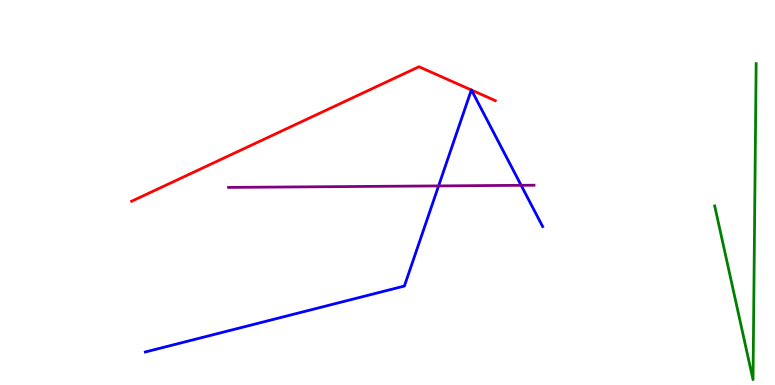[{'lines': ['blue', 'red'], 'intersections': [{'x': 6.08, 'y': 7.66}, {'x': 6.08, 'y': 7.66}]}, {'lines': ['green', 'red'], 'intersections': []}, {'lines': ['purple', 'red'], 'intersections': []}, {'lines': ['blue', 'green'], 'intersections': []}, {'lines': ['blue', 'purple'], 'intersections': [{'x': 5.66, 'y': 5.17}, {'x': 6.72, 'y': 5.19}]}, {'lines': ['green', 'purple'], 'intersections': []}]